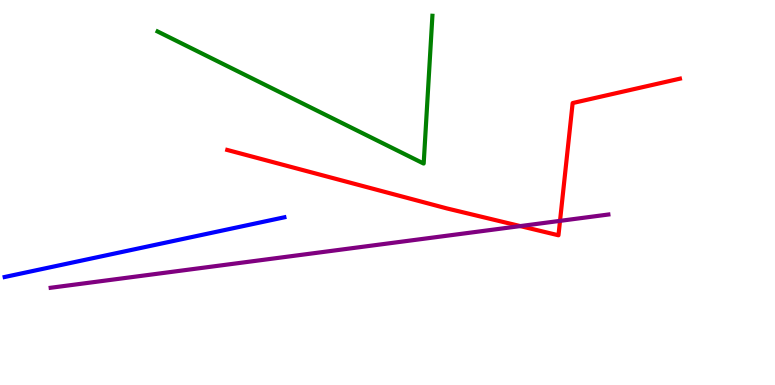[{'lines': ['blue', 'red'], 'intersections': []}, {'lines': ['green', 'red'], 'intersections': []}, {'lines': ['purple', 'red'], 'intersections': [{'x': 6.71, 'y': 4.13}, {'x': 7.23, 'y': 4.26}]}, {'lines': ['blue', 'green'], 'intersections': []}, {'lines': ['blue', 'purple'], 'intersections': []}, {'lines': ['green', 'purple'], 'intersections': []}]